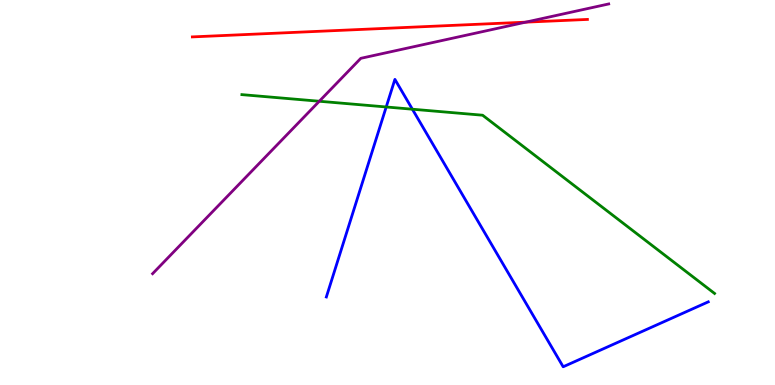[{'lines': ['blue', 'red'], 'intersections': []}, {'lines': ['green', 'red'], 'intersections': []}, {'lines': ['purple', 'red'], 'intersections': [{'x': 6.78, 'y': 9.42}]}, {'lines': ['blue', 'green'], 'intersections': [{'x': 4.98, 'y': 7.22}, {'x': 5.32, 'y': 7.16}]}, {'lines': ['blue', 'purple'], 'intersections': []}, {'lines': ['green', 'purple'], 'intersections': [{'x': 4.12, 'y': 7.37}]}]